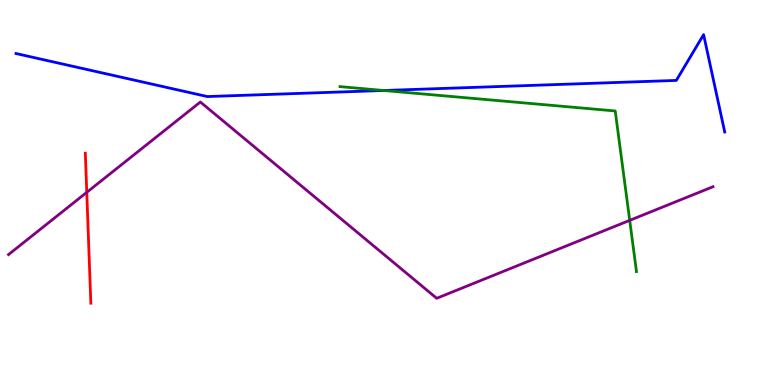[{'lines': ['blue', 'red'], 'intersections': []}, {'lines': ['green', 'red'], 'intersections': []}, {'lines': ['purple', 'red'], 'intersections': [{'x': 1.12, 'y': 5.0}]}, {'lines': ['blue', 'green'], 'intersections': [{'x': 4.95, 'y': 7.65}]}, {'lines': ['blue', 'purple'], 'intersections': []}, {'lines': ['green', 'purple'], 'intersections': [{'x': 8.13, 'y': 4.28}]}]